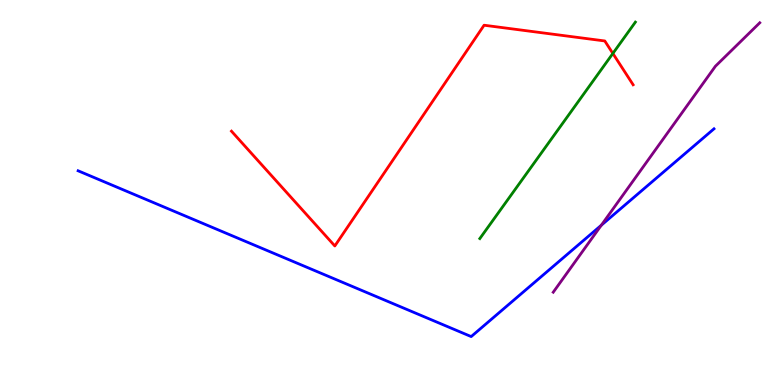[{'lines': ['blue', 'red'], 'intersections': []}, {'lines': ['green', 'red'], 'intersections': [{'x': 7.91, 'y': 8.61}]}, {'lines': ['purple', 'red'], 'intersections': []}, {'lines': ['blue', 'green'], 'intersections': []}, {'lines': ['blue', 'purple'], 'intersections': [{'x': 7.76, 'y': 4.15}]}, {'lines': ['green', 'purple'], 'intersections': []}]